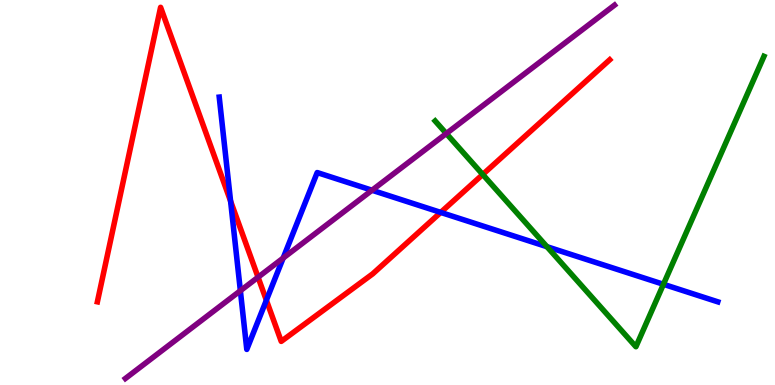[{'lines': ['blue', 'red'], 'intersections': [{'x': 2.98, 'y': 4.78}, {'x': 3.44, 'y': 2.2}, {'x': 5.69, 'y': 4.48}]}, {'lines': ['green', 'red'], 'intersections': [{'x': 6.23, 'y': 5.47}]}, {'lines': ['purple', 'red'], 'intersections': [{'x': 3.33, 'y': 2.8}]}, {'lines': ['blue', 'green'], 'intersections': [{'x': 7.06, 'y': 3.59}, {'x': 8.56, 'y': 2.62}]}, {'lines': ['blue', 'purple'], 'intersections': [{'x': 3.1, 'y': 2.45}, {'x': 3.65, 'y': 3.3}, {'x': 4.8, 'y': 5.06}]}, {'lines': ['green', 'purple'], 'intersections': [{'x': 5.76, 'y': 6.53}]}]